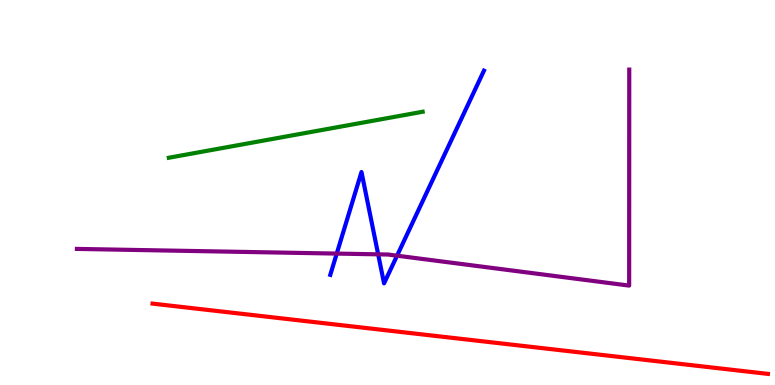[{'lines': ['blue', 'red'], 'intersections': []}, {'lines': ['green', 'red'], 'intersections': []}, {'lines': ['purple', 'red'], 'intersections': []}, {'lines': ['blue', 'green'], 'intersections': []}, {'lines': ['blue', 'purple'], 'intersections': [{'x': 4.35, 'y': 3.41}, {'x': 4.88, 'y': 3.39}, {'x': 5.12, 'y': 3.36}]}, {'lines': ['green', 'purple'], 'intersections': []}]